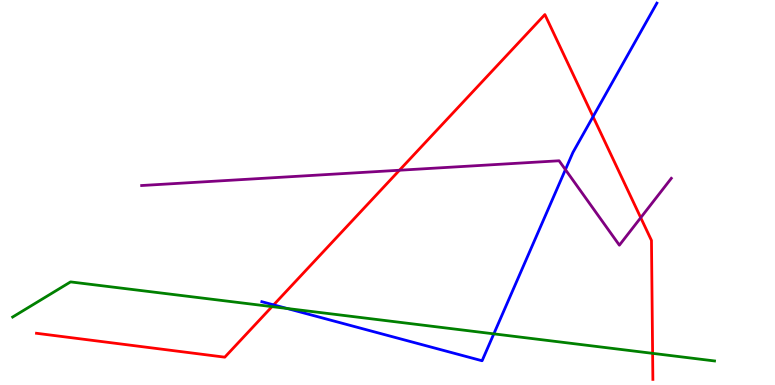[{'lines': ['blue', 'red'], 'intersections': [{'x': 3.53, 'y': 2.08}, {'x': 7.65, 'y': 6.97}]}, {'lines': ['green', 'red'], 'intersections': [{'x': 3.51, 'y': 2.04}, {'x': 8.42, 'y': 0.822}]}, {'lines': ['purple', 'red'], 'intersections': [{'x': 5.15, 'y': 5.58}, {'x': 8.27, 'y': 4.35}]}, {'lines': ['blue', 'green'], 'intersections': [{'x': 3.7, 'y': 1.99}, {'x': 6.37, 'y': 1.33}]}, {'lines': ['blue', 'purple'], 'intersections': [{'x': 7.3, 'y': 5.59}]}, {'lines': ['green', 'purple'], 'intersections': []}]